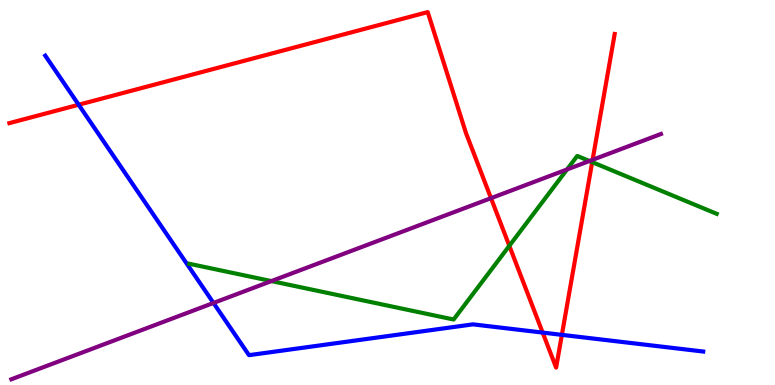[{'lines': ['blue', 'red'], 'intersections': [{'x': 1.01, 'y': 7.28}, {'x': 7.0, 'y': 1.36}, {'x': 7.25, 'y': 1.3}]}, {'lines': ['green', 'red'], 'intersections': [{'x': 6.57, 'y': 3.62}, {'x': 7.64, 'y': 5.79}]}, {'lines': ['purple', 'red'], 'intersections': [{'x': 6.34, 'y': 4.85}, {'x': 7.65, 'y': 5.85}]}, {'lines': ['blue', 'green'], 'intersections': []}, {'lines': ['blue', 'purple'], 'intersections': [{'x': 2.75, 'y': 2.13}]}, {'lines': ['green', 'purple'], 'intersections': [{'x': 3.5, 'y': 2.7}, {'x': 7.32, 'y': 5.6}, {'x': 7.61, 'y': 5.82}]}]